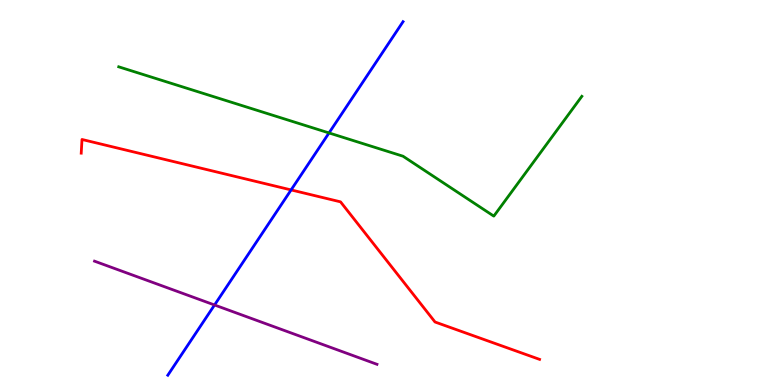[{'lines': ['blue', 'red'], 'intersections': [{'x': 3.76, 'y': 5.07}]}, {'lines': ['green', 'red'], 'intersections': []}, {'lines': ['purple', 'red'], 'intersections': []}, {'lines': ['blue', 'green'], 'intersections': [{'x': 4.25, 'y': 6.55}]}, {'lines': ['blue', 'purple'], 'intersections': [{'x': 2.77, 'y': 2.08}]}, {'lines': ['green', 'purple'], 'intersections': []}]